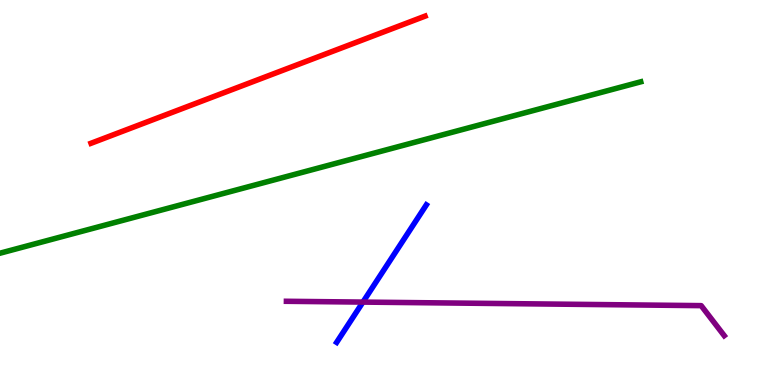[{'lines': ['blue', 'red'], 'intersections': []}, {'lines': ['green', 'red'], 'intersections': []}, {'lines': ['purple', 'red'], 'intersections': []}, {'lines': ['blue', 'green'], 'intersections': []}, {'lines': ['blue', 'purple'], 'intersections': [{'x': 4.68, 'y': 2.15}]}, {'lines': ['green', 'purple'], 'intersections': []}]